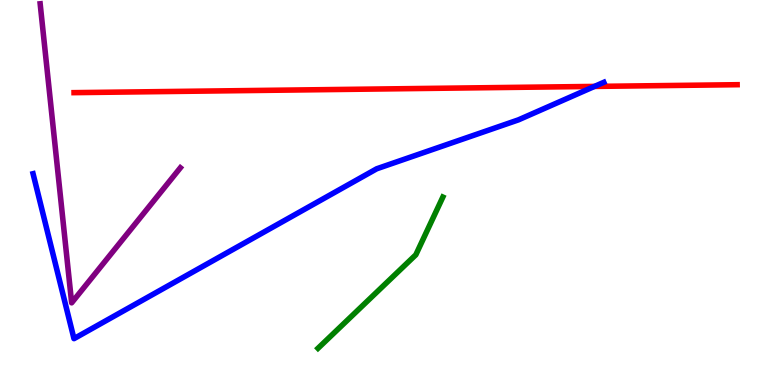[{'lines': ['blue', 'red'], 'intersections': [{'x': 7.67, 'y': 7.76}]}, {'lines': ['green', 'red'], 'intersections': []}, {'lines': ['purple', 'red'], 'intersections': []}, {'lines': ['blue', 'green'], 'intersections': []}, {'lines': ['blue', 'purple'], 'intersections': []}, {'lines': ['green', 'purple'], 'intersections': []}]